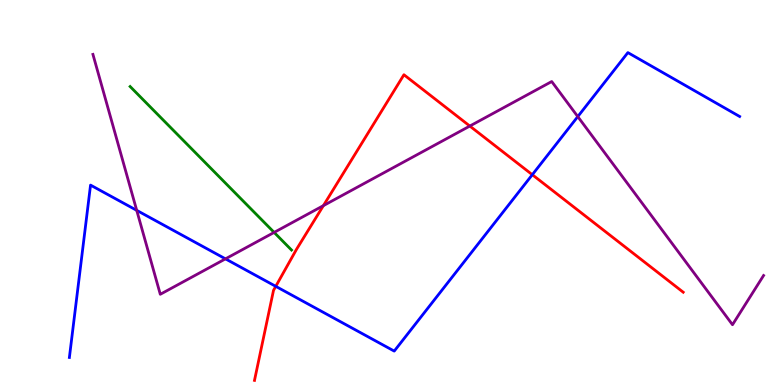[{'lines': ['blue', 'red'], 'intersections': [{'x': 3.56, 'y': 2.56}, {'x': 6.87, 'y': 5.46}]}, {'lines': ['green', 'red'], 'intersections': []}, {'lines': ['purple', 'red'], 'intersections': [{'x': 4.17, 'y': 4.66}, {'x': 6.06, 'y': 6.73}]}, {'lines': ['blue', 'green'], 'intersections': []}, {'lines': ['blue', 'purple'], 'intersections': [{'x': 1.76, 'y': 4.54}, {'x': 2.91, 'y': 3.28}, {'x': 7.46, 'y': 6.97}]}, {'lines': ['green', 'purple'], 'intersections': [{'x': 3.54, 'y': 3.96}]}]